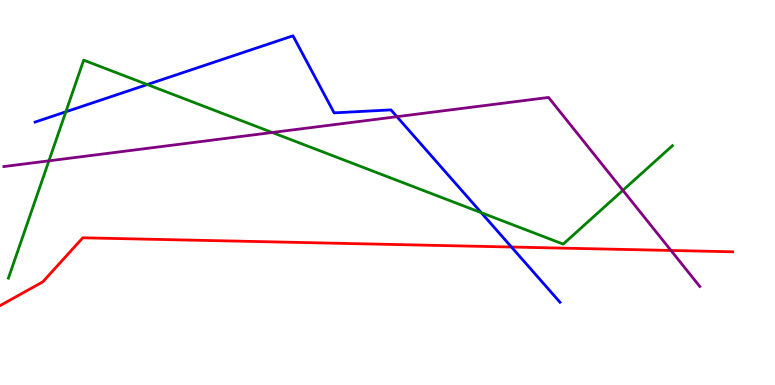[{'lines': ['blue', 'red'], 'intersections': [{'x': 6.6, 'y': 3.58}]}, {'lines': ['green', 'red'], 'intersections': []}, {'lines': ['purple', 'red'], 'intersections': [{'x': 8.66, 'y': 3.49}]}, {'lines': ['blue', 'green'], 'intersections': [{'x': 0.85, 'y': 7.1}, {'x': 1.9, 'y': 7.8}, {'x': 6.21, 'y': 4.48}]}, {'lines': ['blue', 'purple'], 'intersections': [{'x': 5.12, 'y': 6.97}]}, {'lines': ['green', 'purple'], 'intersections': [{'x': 0.631, 'y': 5.82}, {'x': 3.51, 'y': 6.56}, {'x': 8.04, 'y': 5.06}]}]